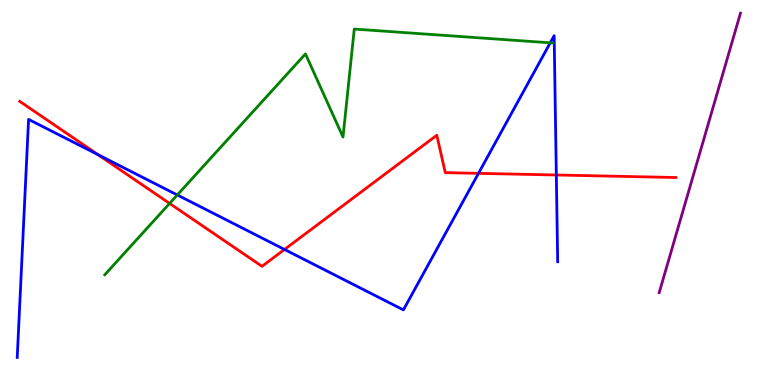[{'lines': ['blue', 'red'], 'intersections': [{'x': 1.26, 'y': 5.98}, {'x': 3.67, 'y': 3.52}, {'x': 6.17, 'y': 5.5}, {'x': 7.18, 'y': 5.45}]}, {'lines': ['green', 'red'], 'intersections': [{'x': 2.19, 'y': 4.72}]}, {'lines': ['purple', 'red'], 'intersections': []}, {'lines': ['blue', 'green'], 'intersections': [{'x': 2.29, 'y': 4.94}, {'x': 7.1, 'y': 8.89}]}, {'lines': ['blue', 'purple'], 'intersections': []}, {'lines': ['green', 'purple'], 'intersections': []}]